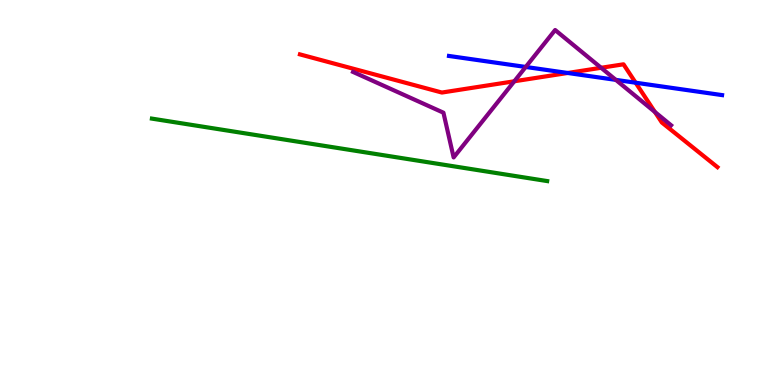[{'lines': ['blue', 'red'], 'intersections': [{'x': 7.33, 'y': 8.1}, {'x': 8.2, 'y': 7.85}]}, {'lines': ['green', 'red'], 'intersections': []}, {'lines': ['purple', 'red'], 'intersections': [{'x': 6.64, 'y': 7.89}, {'x': 7.76, 'y': 8.24}, {'x': 8.45, 'y': 7.09}]}, {'lines': ['blue', 'green'], 'intersections': []}, {'lines': ['blue', 'purple'], 'intersections': [{'x': 6.78, 'y': 8.26}, {'x': 7.95, 'y': 7.93}]}, {'lines': ['green', 'purple'], 'intersections': []}]